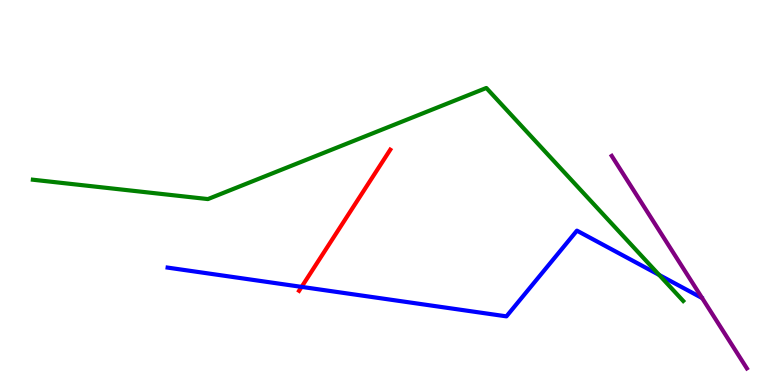[{'lines': ['blue', 'red'], 'intersections': [{'x': 3.89, 'y': 2.55}]}, {'lines': ['green', 'red'], 'intersections': []}, {'lines': ['purple', 'red'], 'intersections': []}, {'lines': ['blue', 'green'], 'intersections': [{'x': 8.51, 'y': 2.86}]}, {'lines': ['blue', 'purple'], 'intersections': []}, {'lines': ['green', 'purple'], 'intersections': []}]